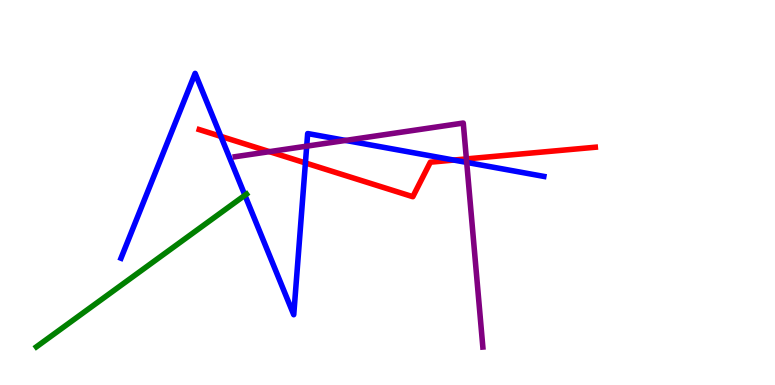[{'lines': ['blue', 'red'], 'intersections': [{'x': 2.85, 'y': 6.46}, {'x': 3.94, 'y': 5.77}, {'x': 5.86, 'y': 5.84}]}, {'lines': ['green', 'red'], 'intersections': []}, {'lines': ['purple', 'red'], 'intersections': [{'x': 3.48, 'y': 6.06}, {'x': 6.02, 'y': 5.87}]}, {'lines': ['blue', 'green'], 'intersections': [{'x': 3.16, 'y': 4.93}]}, {'lines': ['blue', 'purple'], 'intersections': [{'x': 3.96, 'y': 6.2}, {'x': 4.46, 'y': 6.35}, {'x': 6.02, 'y': 5.78}]}, {'lines': ['green', 'purple'], 'intersections': []}]